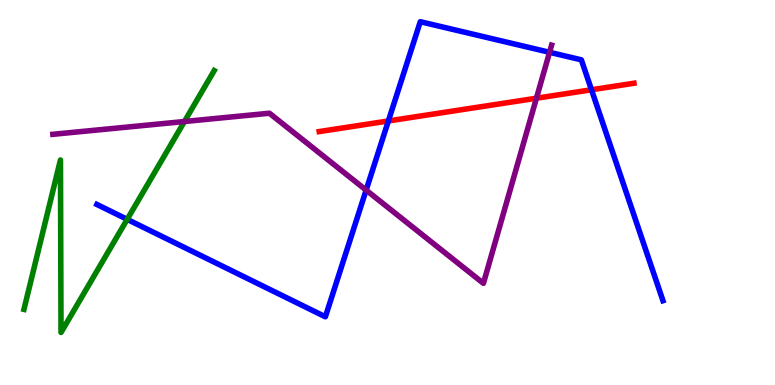[{'lines': ['blue', 'red'], 'intersections': [{'x': 5.01, 'y': 6.86}, {'x': 7.63, 'y': 7.67}]}, {'lines': ['green', 'red'], 'intersections': []}, {'lines': ['purple', 'red'], 'intersections': [{'x': 6.92, 'y': 7.45}]}, {'lines': ['blue', 'green'], 'intersections': [{'x': 1.64, 'y': 4.3}]}, {'lines': ['blue', 'purple'], 'intersections': [{'x': 4.72, 'y': 5.06}, {'x': 7.09, 'y': 8.64}]}, {'lines': ['green', 'purple'], 'intersections': [{'x': 2.38, 'y': 6.84}]}]